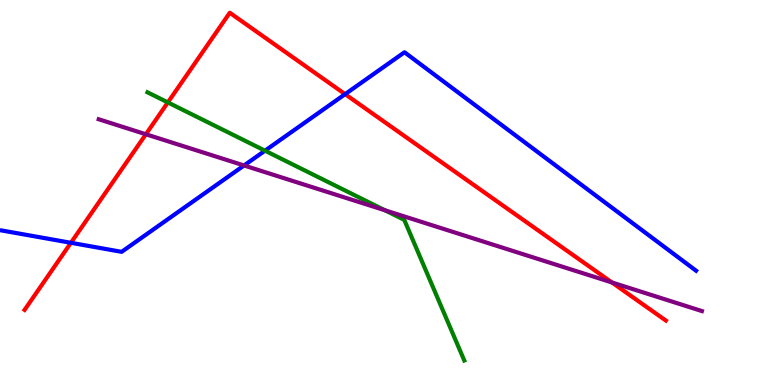[{'lines': ['blue', 'red'], 'intersections': [{'x': 0.915, 'y': 3.69}, {'x': 4.45, 'y': 7.55}]}, {'lines': ['green', 'red'], 'intersections': [{'x': 2.17, 'y': 7.34}]}, {'lines': ['purple', 'red'], 'intersections': [{'x': 1.88, 'y': 6.51}, {'x': 7.9, 'y': 2.66}]}, {'lines': ['blue', 'green'], 'intersections': [{'x': 3.42, 'y': 6.09}]}, {'lines': ['blue', 'purple'], 'intersections': [{'x': 3.15, 'y': 5.7}]}, {'lines': ['green', 'purple'], 'intersections': [{'x': 4.97, 'y': 4.54}]}]